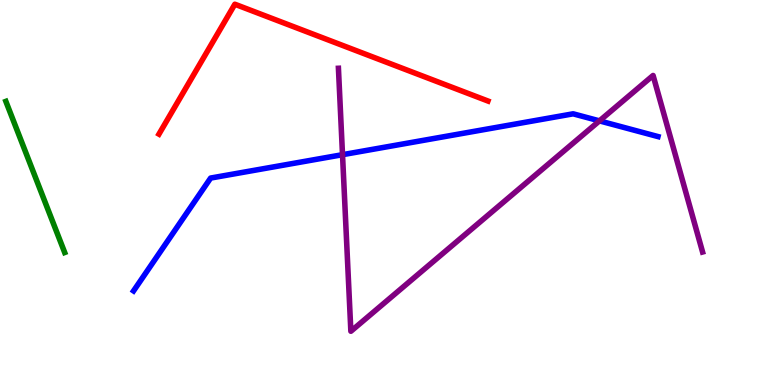[{'lines': ['blue', 'red'], 'intersections': []}, {'lines': ['green', 'red'], 'intersections': []}, {'lines': ['purple', 'red'], 'intersections': []}, {'lines': ['blue', 'green'], 'intersections': []}, {'lines': ['blue', 'purple'], 'intersections': [{'x': 4.42, 'y': 5.98}, {'x': 7.73, 'y': 6.86}]}, {'lines': ['green', 'purple'], 'intersections': []}]